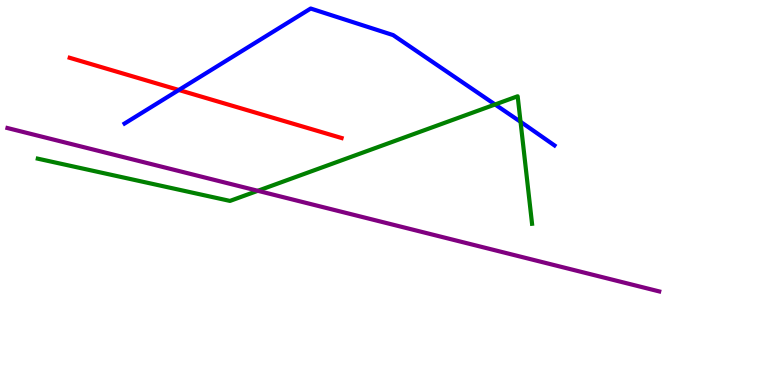[{'lines': ['blue', 'red'], 'intersections': [{'x': 2.31, 'y': 7.66}]}, {'lines': ['green', 'red'], 'intersections': []}, {'lines': ['purple', 'red'], 'intersections': []}, {'lines': ['blue', 'green'], 'intersections': [{'x': 6.39, 'y': 7.29}, {'x': 6.72, 'y': 6.84}]}, {'lines': ['blue', 'purple'], 'intersections': []}, {'lines': ['green', 'purple'], 'intersections': [{'x': 3.33, 'y': 5.04}]}]